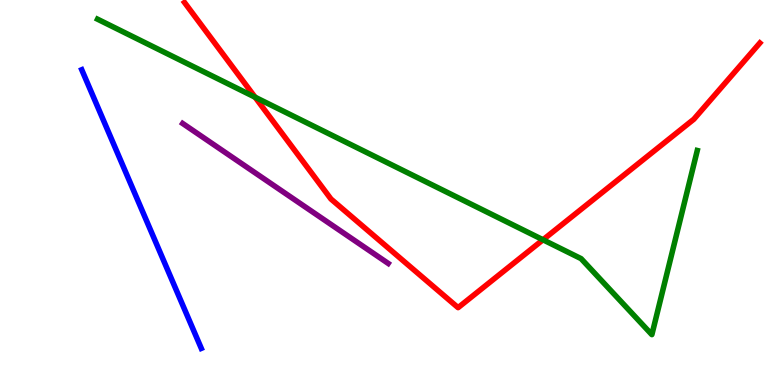[{'lines': ['blue', 'red'], 'intersections': []}, {'lines': ['green', 'red'], 'intersections': [{'x': 3.29, 'y': 7.48}, {'x': 7.01, 'y': 3.77}]}, {'lines': ['purple', 'red'], 'intersections': []}, {'lines': ['blue', 'green'], 'intersections': []}, {'lines': ['blue', 'purple'], 'intersections': []}, {'lines': ['green', 'purple'], 'intersections': []}]